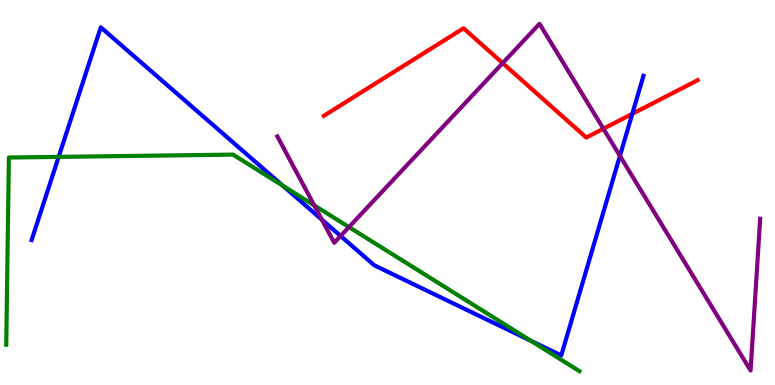[{'lines': ['blue', 'red'], 'intersections': [{'x': 8.16, 'y': 7.04}]}, {'lines': ['green', 'red'], 'intersections': []}, {'lines': ['purple', 'red'], 'intersections': [{'x': 6.49, 'y': 8.36}, {'x': 7.79, 'y': 6.66}]}, {'lines': ['blue', 'green'], 'intersections': [{'x': 0.757, 'y': 5.93}, {'x': 3.65, 'y': 5.17}, {'x': 6.85, 'y': 1.15}]}, {'lines': ['blue', 'purple'], 'intersections': [{'x': 4.15, 'y': 4.29}, {'x': 4.4, 'y': 3.87}, {'x': 8.0, 'y': 5.95}]}, {'lines': ['green', 'purple'], 'intersections': [{'x': 4.05, 'y': 4.67}, {'x': 4.5, 'y': 4.1}]}]